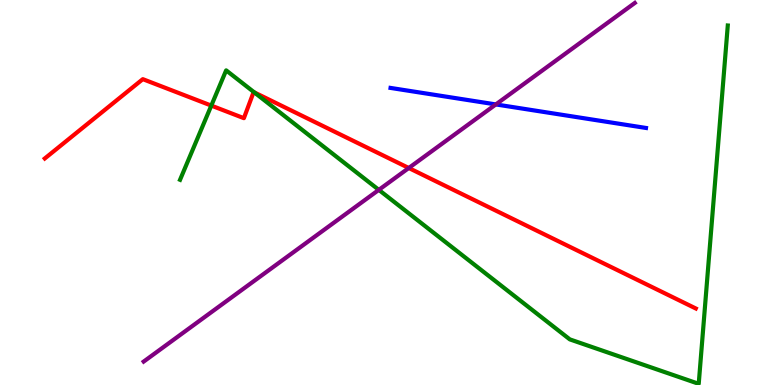[{'lines': ['blue', 'red'], 'intersections': []}, {'lines': ['green', 'red'], 'intersections': [{'x': 2.73, 'y': 7.26}, {'x': 3.28, 'y': 7.6}]}, {'lines': ['purple', 'red'], 'intersections': [{'x': 5.27, 'y': 5.64}]}, {'lines': ['blue', 'green'], 'intersections': []}, {'lines': ['blue', 'purple'], 'intersections': [{'x': 6.4, 'y': 7.29}]}, {'lines': ['green', 'purple'], 'intersections': [{'x': 4.89, 'y': 5.07}]}]